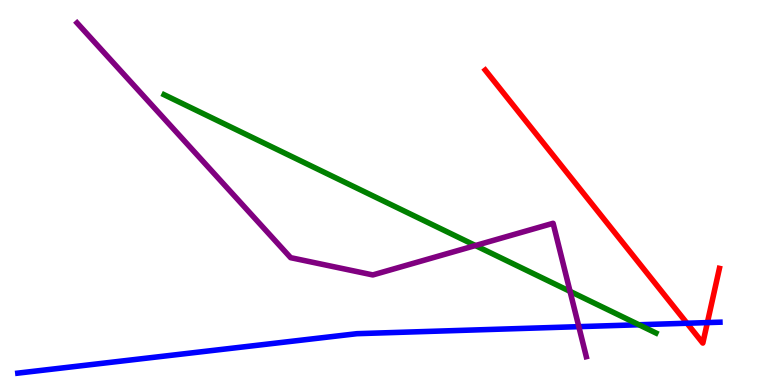[{'lines': ['blue', 'red'], 'intersections': [{'x': 8.86, 'y': 1.6}, {'x': 9.13, 'y': 1.62}]}, {'lines': ['green', 'red'], 'intersections': []}, {'lines': ['purple', 'red'], 'intersections': []}, {'lines': ['blue', 'green'], 'intersections': [{'x': 8.24, 'y': 1.56}]}, {'lines': ['blue', 'purple'], 'intersections': [{'x': 7.47, 'y': 1.52}]}, {'lines': ['green', 'purple'], 'intersections': [{'x': 6.13, 'y': 3.62}, {'x': 7.36, 'y': 2.43}]}]